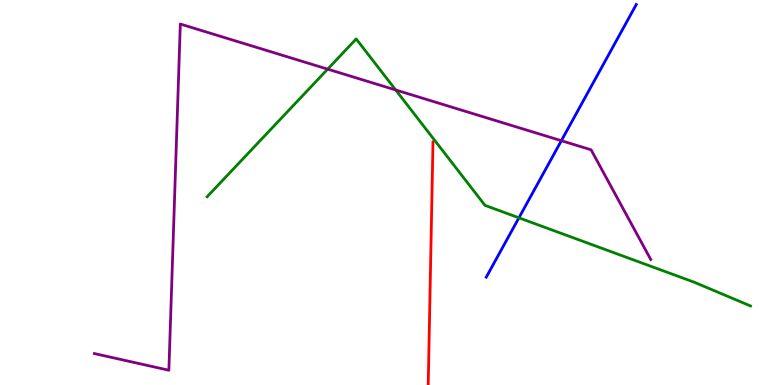[{'lines': ['blue', 'red'], 'intersections': []}, {'lines': ['green', 'red'], 'intersections': []}, {'lines': ['purple', 'red'], 'intersections': []}, {'lines': ['blue', 'green'], 'intersections': [{'x': 6.7, 'y': 4.34}]}, {'lines': ['blue', 'purple'], 'intersections': [{'x': 7.24, 'y': 6.35}]}, {'lines': ['green', 'purple'], 'intersections': [{'x': 4.23, 'y': 8.2}, {'x': 5.11, 'y': 7.66}]}]